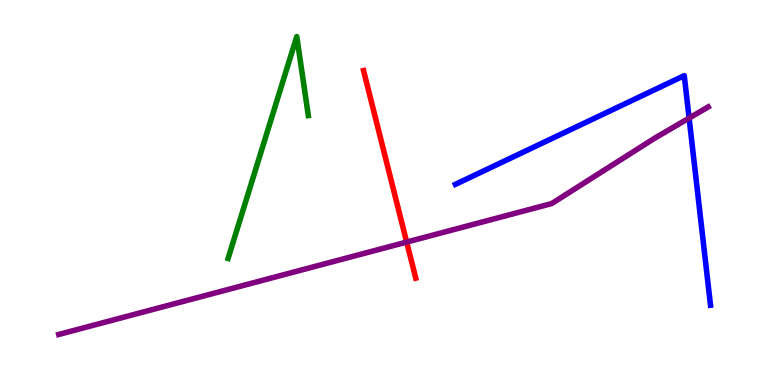[{'lines': ['blue', 'red'], 'intersections': []}, {'lines': ['green', 'red'], 'intersections': []}, {'lines': ['purple', 'red'], 'intersections': [{'x': 5.25, 'y': 3.71}]}, {'lines': ['blue', 'green'], 'intersections': []}, {'lines': ['blue', 'purple'], 'intersections': [{'x': 8.89, 'y': 6.93}]}, {'lines': ['green', 'purple'], 'intersections': []}]